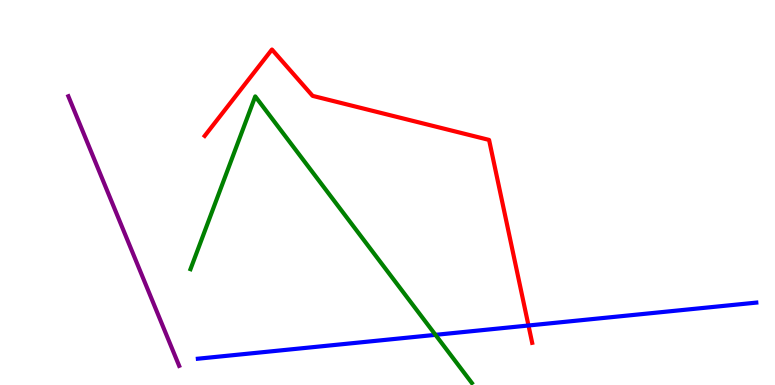[{'lines': ['blue', 'red'], 'intersections': [{'x': 6.82, 'y': 1.55}]}, {'lines': ['green', 'red'], 'intersections': []}, {'lines': ['purple', 'red'], 'intersections': []}, {'lines': ['blue', 'green'], 'intersections': [{'x': 5.62, 'y': 1.3}]}, {'lines': ['blue', 'purple'], 'intersections': []}, {'lines': ['green', 'purple'], 'intersections': []}]